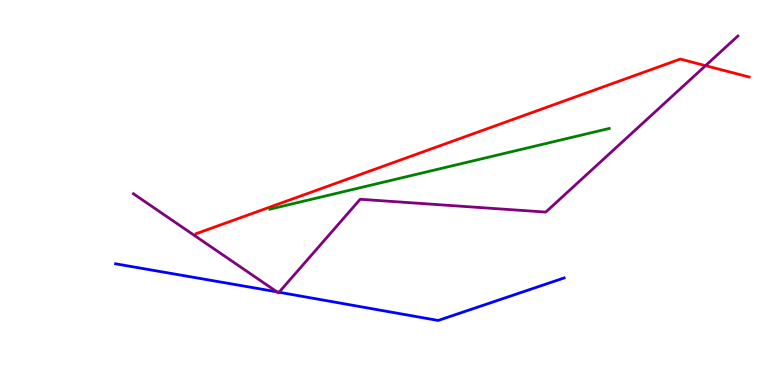[{'lines': ['blue', 'red'], 'intersections': []}, {'lines': ['green', 'red'], 'intersections': []}, {'lines': ['purple', 'red'], 'intersections': [{'x': 9.1, 'y': 8.29}]}, {'lines': ['blue', 'green'], 'intersections': []}, {'lines': ['blue', 'purple'], 'intersections': [{'x': 3.57, 'y': 2.42}, {'x': 3.6, 'y': 2.41}]}, {'lines': ['green', 'purple'], 'intersections': []}]